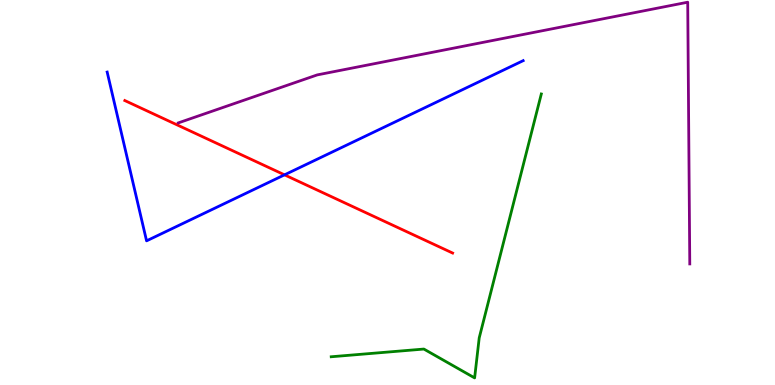[{'lines': ['blue', 'red'], 'intersections': [{'x': 3.67, 'y': 5.46}]}, {'lines': ['green', 'red'], 'intersections': []}, {'lines': ['purple', 'red'], 'intersections': []}, {'lines': ['blue', 'green'], 'intersections': []}, {'lines': ['blue', 'purple'], 'intersections': []}, {'lines': ['green', 'purple'], 'intersections': []}]